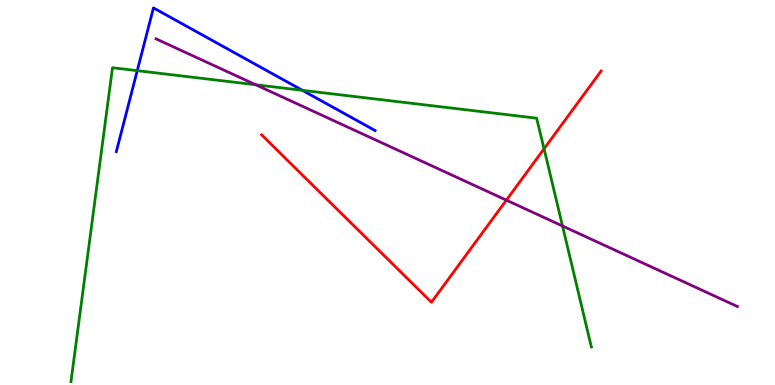[{'lines': ['blue', 'red'], 'intersections': []}, {'lines': ['green', 'red'], 'intersections': [{'x': 7.02, 'y': 6.14}]}, {'lines': ['purple', 'red'], 'intersections': [{'x': 6.53, 'y': 4.8}]}, {'lines': ['blue', 'green'], 'intersections': [{'x': 1.77, 'y': 8.16}, {'x': 3.9, 'y': 7.65}]}, {'lines': ['blue', 'purple'], 'intersections': []}, {'lines': ['green', 'purple'], 'intersections': [{'x': 3.3, 'y': 7.8}, {'x': 7.26, 'y': 4.13}]}]